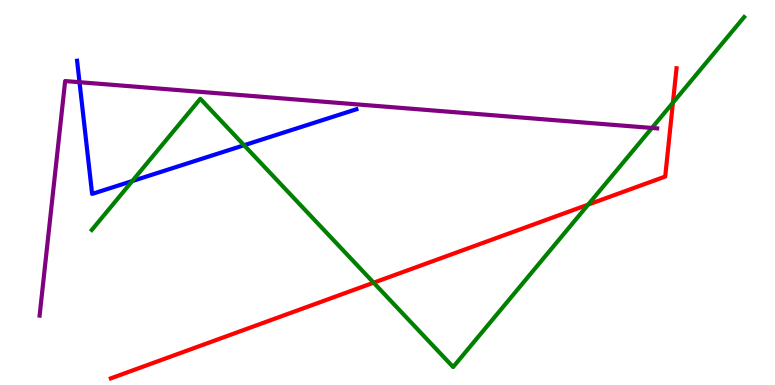[{'lines': ['blue', 'red'], 'intersections': []}, {'lines': ['green', 'red'], 'intersections': [{'x': 4.82, 'y': 2.66}, {'x': 7.59, 'y': 4.69}, {'x': 8.68, 'y': 7.33}]}, {'lines': ['purple', 'red'], 'intersections': []}, {'lines': ['blue', 'green'], 'intersections': [{'x': 1.71, 'y': 5.3}, {'x': 3.15, 'y': 6.23}]}, {'lines': ['blue', 'purple'], 'intersections': [{'x': 1.03, 'y': 7.87}]}, {'lines': ['green', 'purple'], 'intersections': [{'x': 8.41, 'y': 6.68}]}]